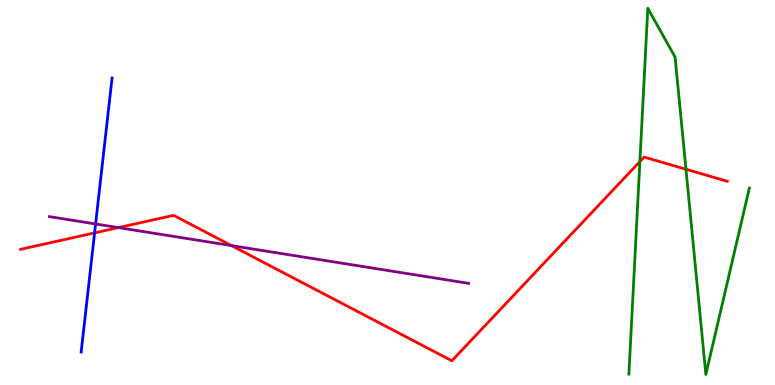[{'lines': ['blue', 'red'], 'intersections': [{'x': 1.22, 'y': 3.95}]}, {'lines': ['green', 'red'], 'intersections': [{'x': 8.26, 'y': 5.8}, {'x': 8.85, 'y': 5.6}]}, {'lines': ['purple', 'red'], 'intersections': [{'x': 1.53, 'y': 4.09}, {'x': 2.99, 'y': 3.62}]}, {'lines': ['blue', 'green'], 'intersections': []}, {'lines': ['blue', 'purple'], 'intersections': [{'x': 1.23, 'y': 4.18}]}, {'lines': ['green', 'purple'], 'intersections': []}]